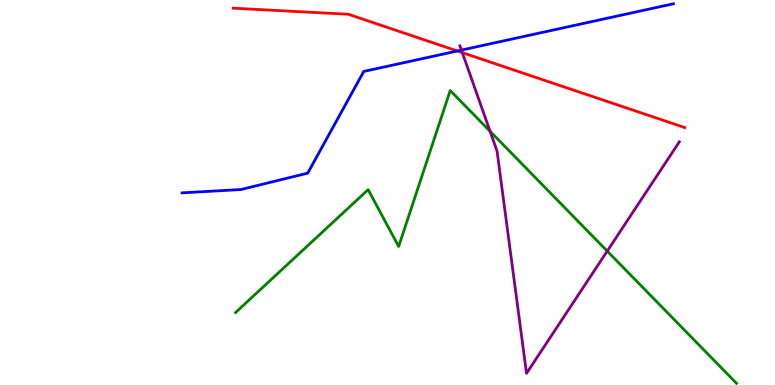[{'lines': ['blue', 'red'], 'intersections': [{'x': 5.9, 'y': 8.68}]}, {'lines': ['green', 'red'], 'intersections': []}, {'lines': ['purple', 'red'], 'intersections': [{'x': 5.97, 'y': 8.63}]}, {'lines': ['blue', 'green'], 'intersections': []}, {'lines': ['blue', 'purple'], 'intersections': [{'x': 5.95, 'y': 8.7}]}, {'lines': ['green', 'purple'], 'intersections': [{'x': 6.32, 'y': 6.59}, {'x': 7.84, 'y': 3.48}]}]